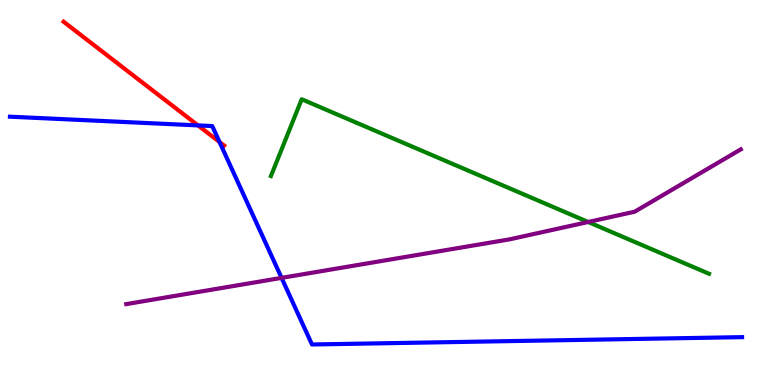[{'lines': ['blue', 'red'], 'intersections': [{'x': 2.55, 'y': 6.74}, {'x': 2.83, 'y': 6.31}]}, {'lines': ['green', 'red'], 'intersections': []}, {'lines': ['purple', 'red'], 'intersections': []}, {'lines': ['blue', 'green'], 'intersections': []}, {'lines': ['blue', 'purple'], 'intersections': [{'x': 3.63, 'y': 2.78}]}, {'lines': ['green', 'purple'], 'intersections': [{'x': 7.59, 'y': 4.23}]}]